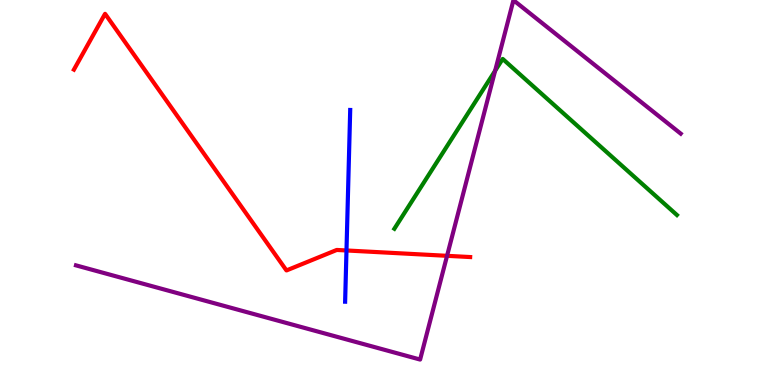[{'lines': ['blue', 'red'], 'intersections': [{'x': 4.47, 'y': 3.49}]}, {'lines': ['green', 'red'], 'intersections': []}, {'lines': ['purple', 'red'], 'intersections': [{'x': 5.77, 'y': 3.36}]}, {'lines': ['blue', 'green'], 'intersections': []}, {'lines': ['blue', 'purple'], 'intersections': []}, {'lines': ['green', 'purple'], 'intersections': [{'x': 6.39, 'y': 8.16}]}]